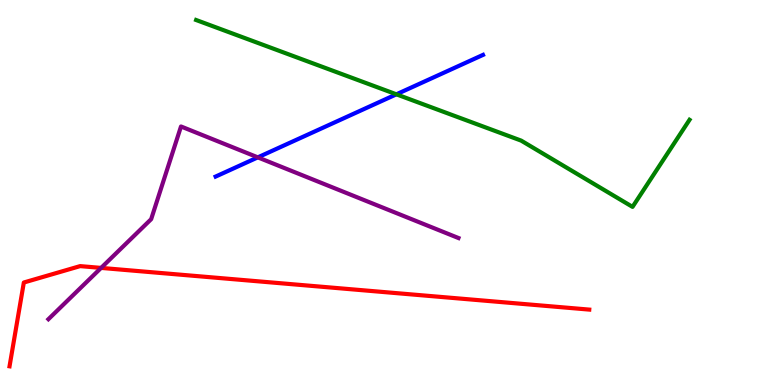[{'lines': ['blue', 'red'], 'intersections': []}, {'lines': ['green', 'red'], 'intersections': []}, {'lines': ['purple', 'red'], 'intersections': [{'x': 1.3, 'y': 3.04}]}, {'lines': ['blue', 'green'], 'intersections': [{'x': 5.11, 'y': 7.55}]}, {'lines': ['blue', 'purple'], 'intersections': [{'x': 3.33, 'y': 5.91}]}, {'lines': ['green', 'purple'], 'intersections': []}]